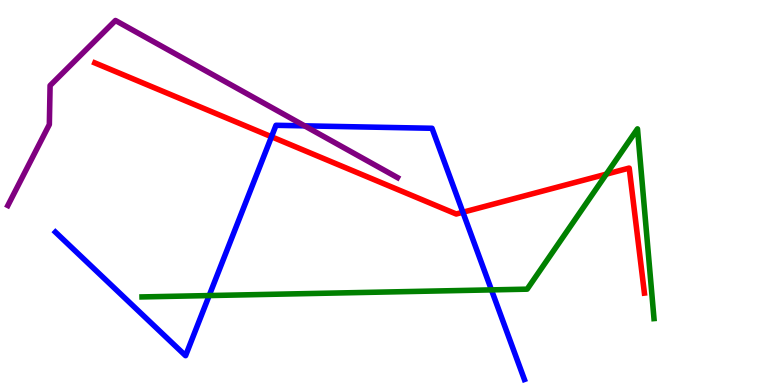[{'lines': ['blue', 'red'], 'intersections': [{'x': 3.5, 'y': 6.45}, {'x': 5.97, 'y': 4.49}]}, {'lines': ['green', 'red'], 'intersections': [{'x': 7.82, 'y': 5.48}]}, {'lines': ['purple', 'red'], 'intersections': []}, {'lines': ['blue', 'green'], 'intersections': [{'x': 2.7, 'y': 2.32}, {'x': 6.34, 'y': 2.47}]}, {'lines': ['blue', 'purple'], 'intersections': [{'x': 3.93, 'y': 6.73}]}, {'lines': ['green', 'purple'], 'intersections': []}]